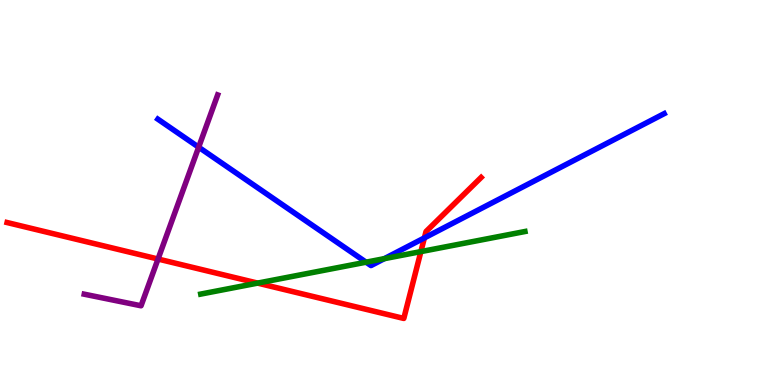[{'lines': ['blue', 'red'], 'intersections': [{'x': 5.48, 'y': 3.82}]}, {'lines': ['green', 'red'], 'intersections': [{'x': 3.32, 'y': 2.65}, {'x': 5.43, 'y': 3.46}]}, {'lines': ['purple', 'red'], 'intersections': [{'x': 2.04, 'y': 3.27}]}, {'lines': ['blue', 'green'], 'intersections': [{'x': 4.72, 'y': 3.19}, {'x': 4.96, 'y': 3.28}]}, {'lines': ['blue', 'purple'], 'intersections': [{'x': 2.56, 'y': 6.18}]}, {'lines': ['green', 'purple'], 'intersections': []}]